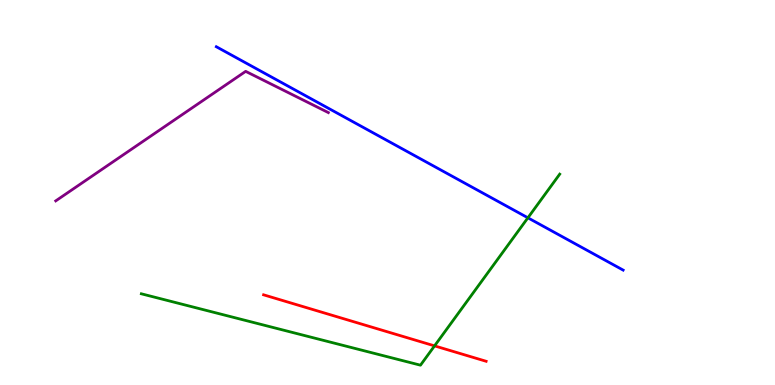[{'lines': ['blue', 'red'], 'intersections': []}, {'lines': ['green', 'red'], 'intersections': [{'x': 5.61, 'y': 1.02}]}, {'lines': ['purple', 'red'], 'intersections': []}, {'lines': ['blue', 'green'], 'intersections': [{'x': 6.81, 'y': 4.34}]}, {'lines': ['blue', 'purple'], 'intersections': []}, {'lines': ['green', 'purple'], 'intersections': []}]